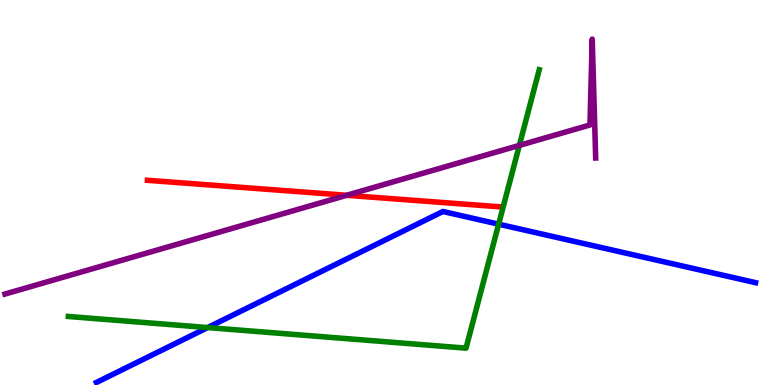[{'lines': ['blue', 'red'], 'intersections': []}, {'lines': ['green', 'red'], 'intersections': []}, {'lines': ['purple', 'red'], 'intersections': [{'x': 4.47, 'y': 4.93}]}, {'lines': ['blue', 'green'], 'intersections': [{'x': 2.68, 'y': 1.49}, {'x': 6.43, 'y': 4.18}]}, {'lines': ['blue', 'purple'], 'intersections': []}, {'lines': ['green', 'purple'], 'intersections': [{'x': 6.7, 'y': 6.22}]}]